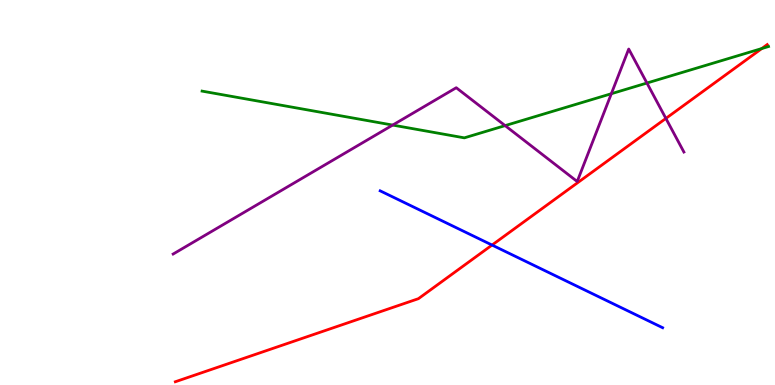[{'lines': ['blue', 'red'], 'intersections': [{'x': 6.35, 'y': 3.64}]}, {'lines': ['green', 'red'], 'intersections': [{'x': 9.83, 'y': 8.74}]}, {'lines': ['purple', 'red'], 'intersections': [{'x': 8.59, 'y': 6.92}]}, {'lines': ['blue', 'green'], 'intersections': []}, {'lines': ['blue', 'purple'], 'intersections': []}, {'lines': ['green', 'purple'], 'intersections': [{'x': 5.07, 'y': 6.75}, {'x': 6.52, 'y': 6.74}, {'x': 7.89, 'y': 7.57}, {'x': 8.35, 'y': 7.84}]}]